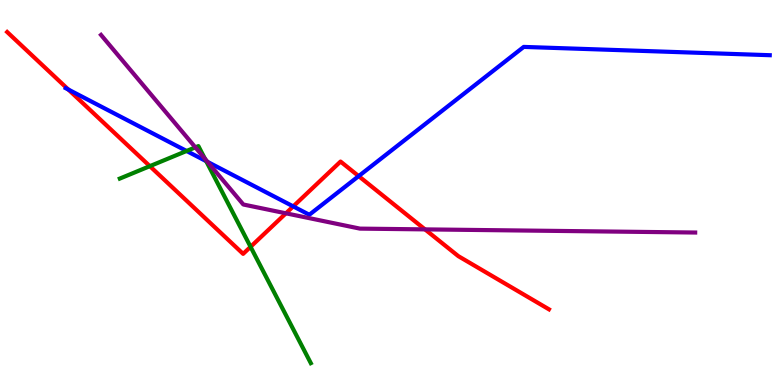[{'lines': ['blue', 'red'], 'intersections': [{'x': 0.882, 'y': 7.67}, {'x': 3.78, 'y': 4.64}, {'x': 4.63, 'y': 5.43}]}, {'lines': ['green', 'red'], 'intersections': [{'x': 1.93, 'y': 5.68}, {'x': 3.23, 'y': 3.59}]}, {'lines': ['purple', 'red'], 'intersections': [{'x': 3.69, 'y': 4.46}, {'x': 5.48, 'y': 4.04}]}, {'lines': ['blue', 'green'], 'intersections': [{'x': 2.41, 'y': 6.08}, {'x': 2.66, 'y': 5.81}]}, {'lines': ['blue', 'purple'], 'intersections': [{'x': 2.68, 'y': 5.8}]}, {'lines': ['green', 'purple'], 'intersections': [{'x': 2.52, 'y': 6.17}, {'x': 2.65, 'y': 5.87}]}]